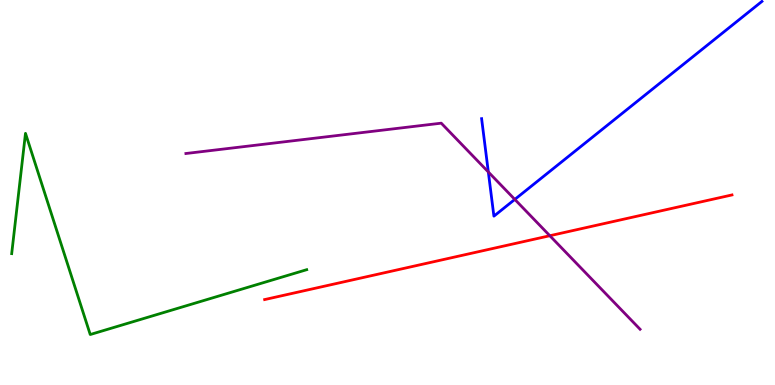[{'lines': ['blue', 'red'], 'intersections': []}, {'lines': ['green', 'red'], 'intersections': []}, {'lines': ['purple', 'red'], 'intersections': [{'x': 7.09, 'y': 3.88}]}, {'lines': ['blue', 'green'], 'intersections': []}, {'lines': ['blue', 'purple'], 'intersections': [{'x': 6.3, 'y': 5.53}, {'x': 6.64, 'y': 4.82}]}, {'lines': ['green', 'purple'], 'intersections': []}]